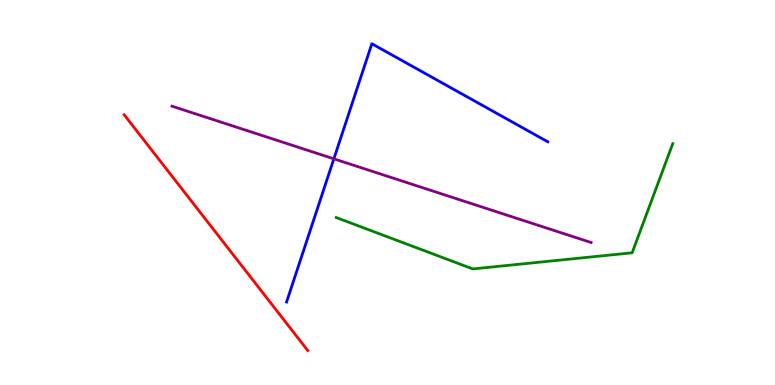[{'lines': ['blue', 'red'], 'intersections': []}, {'lines': ['green', 'red'], 'intersections': []}, {'lines': ['purple', 'red'], 'intersections': []}, {'lines': ['blue', 'green'], 'intersections': []}, {'lines': ['blue', 'purple'], 'intersections': [{'x': 4.31, 'y': 5.87}]}, {'lines': ['green', 'purple'], 'intersections': []}]